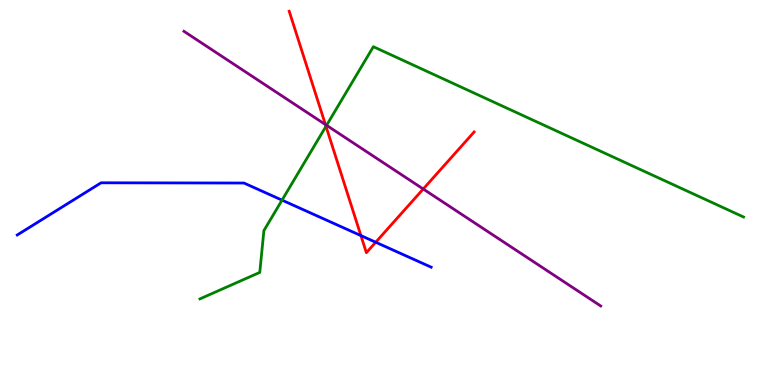[{'lines': ['blue', 'red'], 'intersections': [{'x': 4.66, 'y': 3.88}, {'x': 4.85, 'y': 3.71}]}, {'lines': ['green', 'red'], 'intersections': [{'x': 4.21, 'y': 6.72}]}, {'lines': ['purple', 'red'], 'intersections': [{'x': 4.2, 'y': 6.76}, {'x': 5.46, 'y': 5.09}]}, {'lines': ['blue', 'green'], 'intersections': [{'x': 3.64, 'y': 4.8}]}, {'lines': ['blue', 'purple'], 'intersections': []}, {'lines': ['green', 'purple'], 'intersections': [{'x': 4.21, 'y': 6.75}]}]